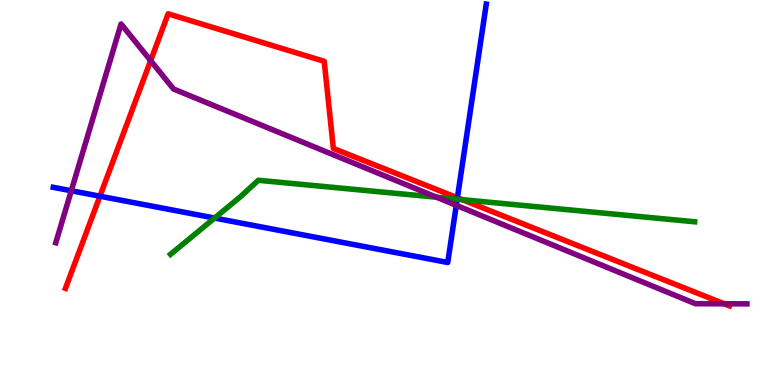[{'lines': ['blue', 'red'], 'intersections': [{'x': 1.29, 'y': 4.9}, {'x': 5.9, 'y': 4.86}]}, {'lines': ['green', 'red'], 'intersections': [{'x': 5.96, 'y': 4.81}]}, {'lines': ['purple', 'red'], 'intersections': [{'x': 1.94, 'y': 8.43}, {'x': 9.34, 'y': 2.11}]}, {'lines': ['blue', 'green'], 'intersections': [{'x': 2.77, 'y': 4.34}, {'x': 5.9, 'y': 4.83}]}, {'lines': ['blue', 'purple'], 'intersections': [{'x': 0.92, 'y': 5.05}, {'x': 5.89, 'y': 4.67}]}, {'lines': ['green', 'purple'], 'intersections': [{'x': 5.63, 'y': 4.88}]}]